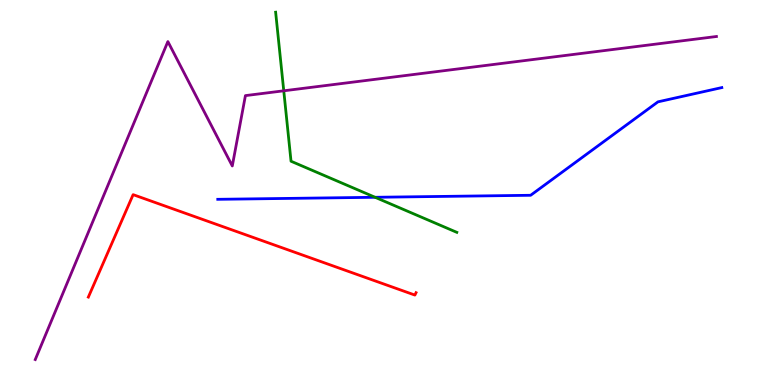[{'lines': ['blue', 'red'], 'intersections': []}, {'lines': ['green', 'red'], 'intersections': []}, {'lines': ['purple', 'red'], 'intersections': []}, {'lines': ['blue', 'green'], 'intersections': [{'x': 4.84, 'y': 4.88}]}, {'lines': ['blue', 'purple'], 'intersections': []}, {'lines': ['green', 'purple'], 'intersections': [{'x': 3.66, 'y': 7.64}]}]